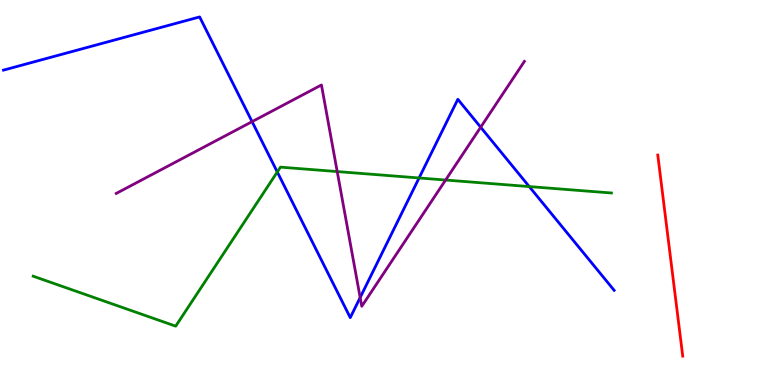[{'lines': ['blue', 'red'], 'intersections': []}, {'lines': ['green', 'red'], 'intersections': []}, {'lines': ['purple', 'red'], 'intersections': []}, {'lines': ['blue', 'green'], 'intersections': [{'x': 3.58, 'y': 5.53}, {'x': 5.41, 'y': 5.38}, {'x': 6.83, 'y': 5.15}]}, {'lines': ['blue', 'purple'], 'intersections': [{'x': 3.25, 'y': 6.84}, {'x': 4.65, 'y': 2.27}, {'x': 6.2, 'y': 6.7}]}, {'lines': ['green', 'purple'], 'intersections': [{'x': 4.35, 'y': 5.54}, {'x': 5.75, 'y': 5.32}]}]